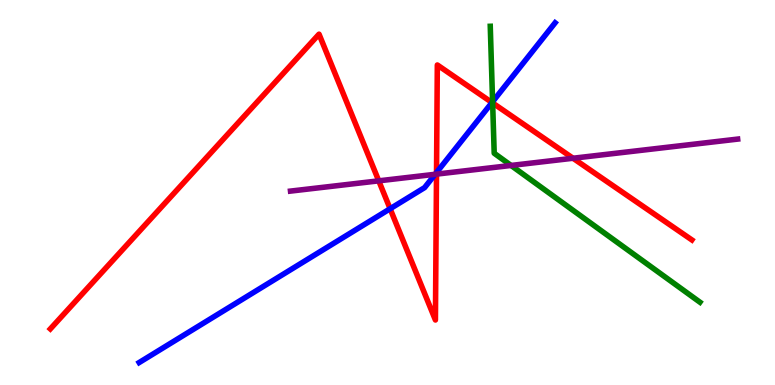[{'lines': ['blue', 'red'], 'intersections': [{'x': 5.03, 'y': 4.58}, {'x': 5.63, 'y': 5.52}, {'x': 6.35, 'y': 7.34}]}, {'lines': ['green', 'red'], 'intersections': [{'x': 6.36, 'y': 7.32}]}, {'lines': ['purple', 'red'], 'intersections': [{'x': 4.89, 'y': 5.3}, {'x': 5.63, 'y': 5.48}, {'x': 7.39, 'y': 5.89}]}, {'lines': ['blue', 'green'], 'intersections': [{'x': 6.36, 'y': 7.36}]}, {'lines': ['blue', 'purple'], 'intersections': [{'x': 5.61, 'y': 5.47}]}, {'lines': ['green', 'purple'], 'intersections': [{'x': 6.59, 'y': 5.7}]}]